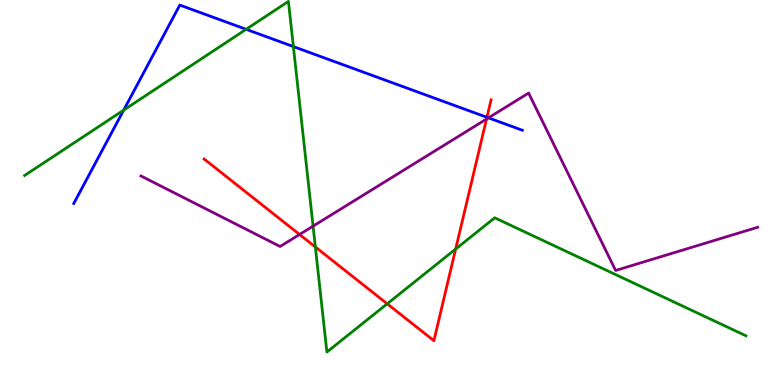[{'lines': ['blue', 'red'], 'intersections': [{'x': 6.28, 'y': 6.95}]}, {'lines': ['green', 'red'], 'intersections': [{'x': 4.07, 'y': 3.58}, {'x': 5.0, 'y': 2.11}, {'x': 5.88, 'y': 3.53}]}, {'lines': ['purple', 'red'], 'intersections': [{'x': 3.87, 'y': 3.91}, {'x': 6.28, 'y': 6.91}]}, {'lines': ['blue', 'green'], 'intersections': [{'x': 1.6, 'y': 7.14}, {'x': 3.18, 'y': 9.24}, {'x': 3.79, 'y': 8.79}]}, {'lines': ['blue', 'purple'], 'intersections': [{'x': 6.3, 'y': 6.94}]}, {'lines': ['green', 'purple'], 'intersections': [{'x': 4.04, 'y': 4.13}]}]